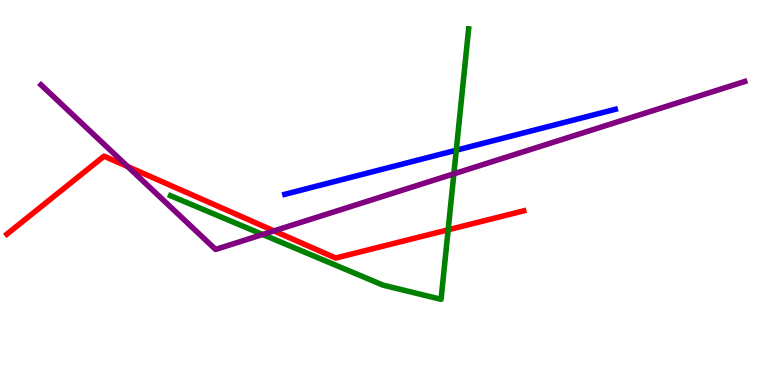[{'lines': ['blue', 'red'], 'intersections': []}, {'lines': ['green', 'red'], 'intersections': [{'x': 5.78, 'y': 4.03}]}, {'lines': ['purple', 'red'], 'intersections': [{'x': 1.65, 'y': 5.67}, {'x': 3.54, 'y': 4.0}]}, {'lines': ['blue', 'green'], 'intersections': [{'x': 5.89, 'y': 6.1}]}, {'lines': ['blue', 'purple'], 'intersections': []}, {'lines': ['green', 'purple'], 'intersections': [{'x': 3.39, 'y': 3.91}, {'x': 5.86, 'y': 5.49}]}]